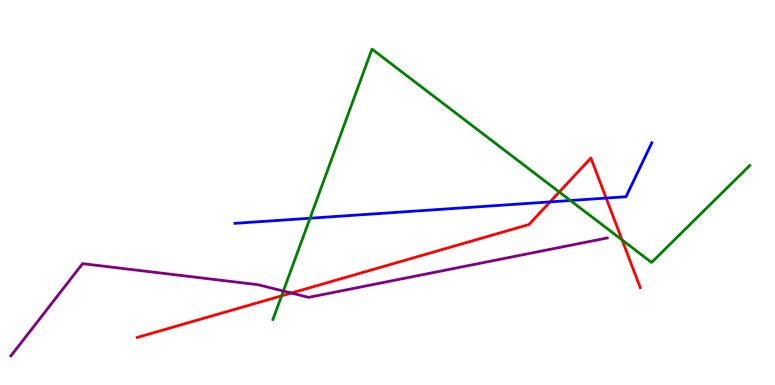[{'lines': ['blue', 'red'], 'intersections': [{'x': 7.1, 'y': 4.76}, {'x': 7.82, 'y': 4.86}]}, {'lines': ['green', 'red'], 'intersections': [{'x': 3.63, 'y': 2.32}, {'x': 7.22, 'y': 5.01}, {'x': 8.03, 'y': 3.77}]}, {'lines': ['purple', 'red'], 'intersections': [{'x': 3.76, 'y': 2.39}]}, {'lines': ['blue', 'green'], 'intersections': [{'x': 4.0, 'y': 4.33}, {'x': 7.36, 'y': 4.79}]}, {'lines': ['blue', 'purple'], 'intersections': []}, {'lines': ['green', 'purple'], 'intersections': [{'x': 3.66, 'y': 2.44}]}]